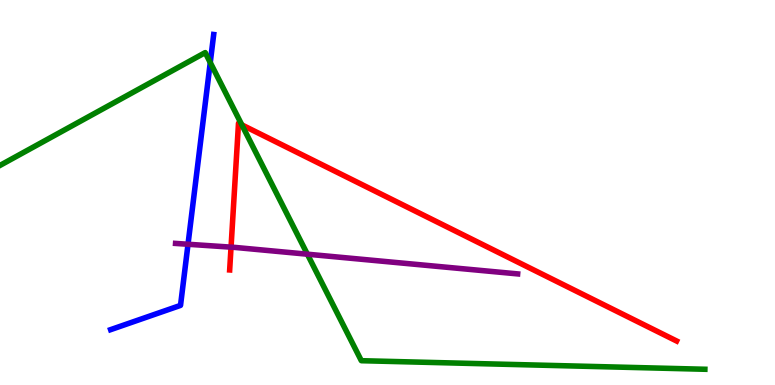[{'lines': ['blue', 'red'], 'intersections': []}, {'lines': ['green', 'red'], 'intersections': [{'x': 3.12, 'y': 6.76}]}, {'lines': ['purple', 'red'], 'intersections': [{'x': 2.98, 'y': 3.58}]}, {'lines': ['blue', 'green'], 'intersections': [{'x': 2.71, 'y': 8.38}]}, {'lines': ['blue', 'purple'], 'intersections': [{'x': 2.43, 'y': 3.66}]}, {'lines': ['green', 'purple'], 'intersections': [{'x': 3.97, 'y': 3.4}]}]